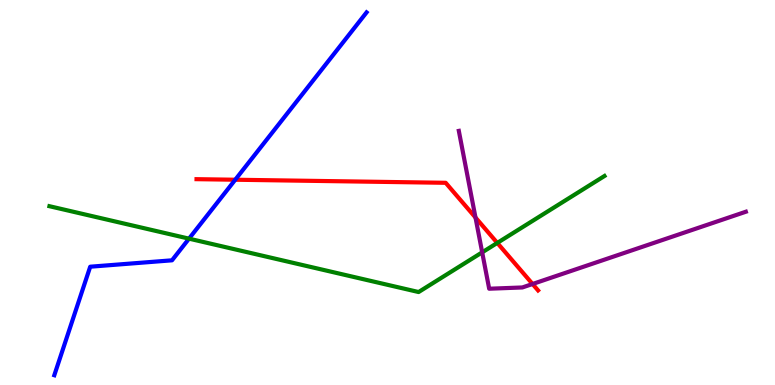[{'lines': ['blue', 'red'], 'intersections': [{'x': 3.04, 'y': 5.33}]}, {'lines': ['green', 'red'], 'intersections': [{'x': 6.42, 'y': 3.69}]}, {'lines': ['purple', 'red'], 'intersections': [{'x': 6.14, 'y': 4.35}, {'x': 6.87, 'y': 2.62}]}, {'lines': ['blue', 'green'], 'intersections': [{'x': 2.44, 'y': 3.8}]}, {'lines': ['blue', 'purple'], 'intersections': []}, {'lines': ['green', 'purple'], 'intersections': [{'x': 6.22, 'y': 3.45}]}]